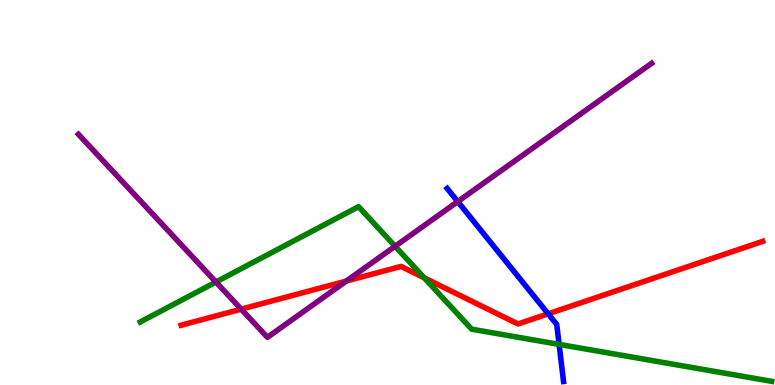[{'lines': ['blue', 'red'], 'intersections': [{'x': 7.07, 'y': 1.85}]}, {'lines': ['green', 'red'], 'intersections': [{'x': 5.47, 'y': 2.78}]}, {'lines': ['purple', 'red'], 'intersections': [{'x': 3.11, 'y': 1.97}, {'x': 4.47, 'y': 2.7}]}, {'lines': ['blue', 'green'], 'intersections': [{'x': 7.21, 'y': 1.05}]}, {'lines': ['blue', 'purple'], 'intersections': [{'x': 5.91, 'y': 4.76}]}, {'lines': ['green', 'purple'], 'intersections': [{'x': 2.79, 'y': 2.67}, {'x': 5.1, 'y': 3.6}]}]